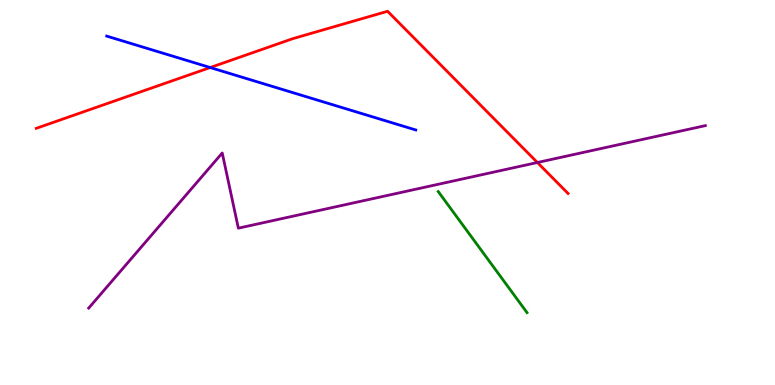[{'lines': ['blue', 'red'], 'intersections': [{'x': 2.71, 'y': 8.25}]}, {'lines': ['green', 'red'], 'intersections': []}, {'lines': ['purple', 'red'], 'intersections': [{'x': 6.93, 'y': 5.78}]}, {'lines': ['blue', 'green'], 'intersections': []}, {'lines': ['blue', 'purple'], 'intersections': []}, {'lines': ['green', 'purple'], 'intersections': []}]